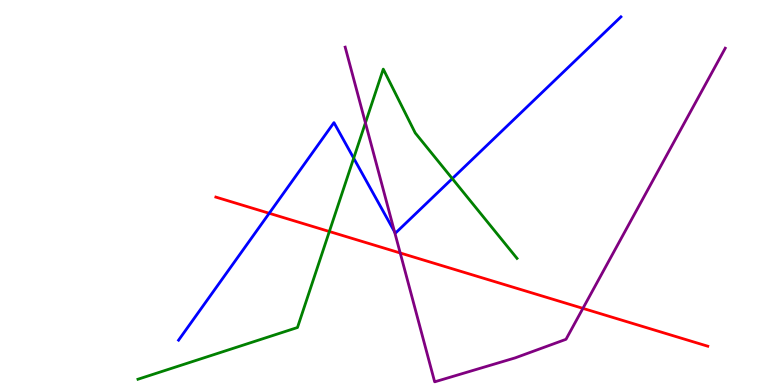[{'lines': ['blue', 'red'], 'intersections': [{'x': 3.47, 'y': 4.46}]}, {'lines': ['green', 'red'], 'intersections': [{'x': 4.25, 'y': 3.99}]}, {'lines': ['purple', 'red'], 'intersections': [{'x': 5.16, 'y': 3.43}, {'x': 7.52, 'y': 1.99}]}, {'lines': ['blue', 'green'], 'intersections': [{'x': 4.56, 'y': 5.89}, {'x': 5.84, 'y': 5.36}]}, {'lines': ['blue', 'purple'], 'intersections': [{'x': 5.09, 'y': 3.98}]}, {'lines': ['green', 'purple'], 'intersections': [{'x': 4.72, 'y': 6.81}]}]